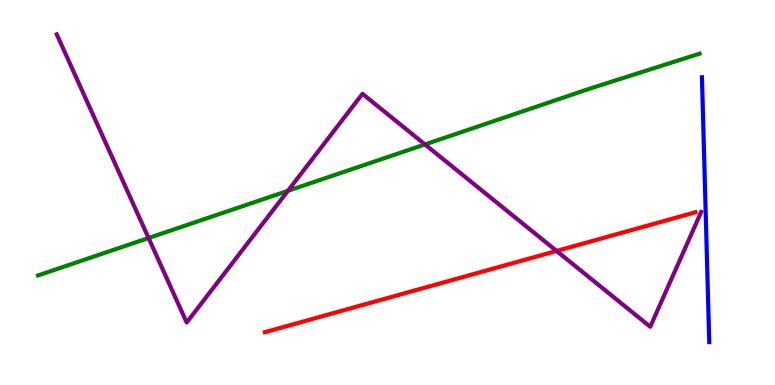[{'lines': ['blue', 'red'], 'intersections': []}, {'lines': ['green', 'red'], 'intersections': []}, {'lines': ['purple', 'red'], 'intersections': [{'x': 7.18, 'y': 3.48}]}, {'lines': ['blue', 'green'], 'intersections': []}, {'lines': ['blue', 'purple'], 'intersections': []}, {'lines': ['green', 'purple'], 'intersections': [{'x': 1.92, 'y': 3.82}, {'x': 3.71, 'y': 5.04}, {'x': 5.48, 'y': 6.25}]}]